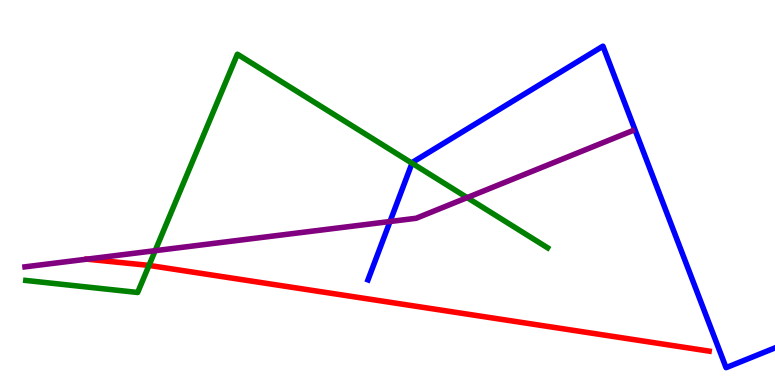[{'lines': ['blue', 'red'], 'intersections': []}, {'lines': ['green', 'red'], 'intersections': [{'x': 1.92, 'y': 3.11}]}, {'lines': ['purple', 'red'], 'intersections': []}, {'lines': ['blue', 'green'], 'intersections': [{'x': 5.32, 'y': 5.76}]}, {'lines': ['blue', 'purple'], 'intersections': [{'x': 5.03, 'y': 4.25}]}, {'lines': ['green', 'purple'], 'intersections': [{'x': 2.0, 'y': 3.49}, {'x': 6.03, 'y': 4.87}]}]